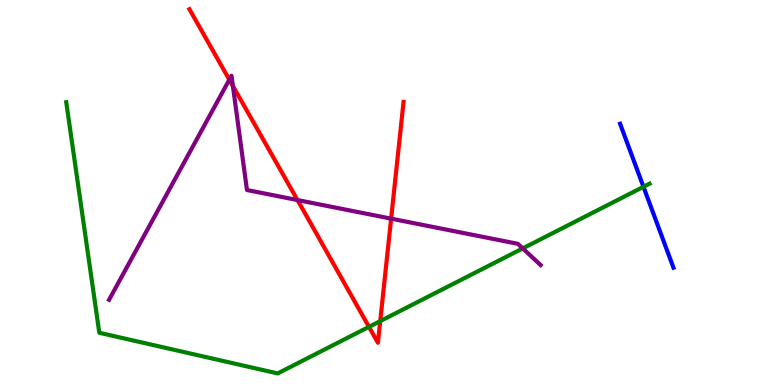[{'lines': ['blue', 'red'], 'intersections': []}, {'lines': ['green', 'red'], 'intersections': [{'x': 4.76, 'y': 1.51}, {'x': 4.91, 'y': 1.66}]}, {'lines': ['purple', 'red'], 'intersections': [{'x': 2.96, 'y': 7.93}, {'x': 3.0, 'y': 7.77}, {'x': 3.84, 'y': 4.8}, {'x': 5.05, 'y': 4.32}]}, {'lines': ['blue', 'green'], 'intersections': [{'x': 8.3, 'y': 5.15}]}, {'lines': ['blue', 'purple'], 'intersections': []}, {'lines': ['green', 'purple'], 'intersections': [{'x': 6.75, 'y': 3.55}]}]